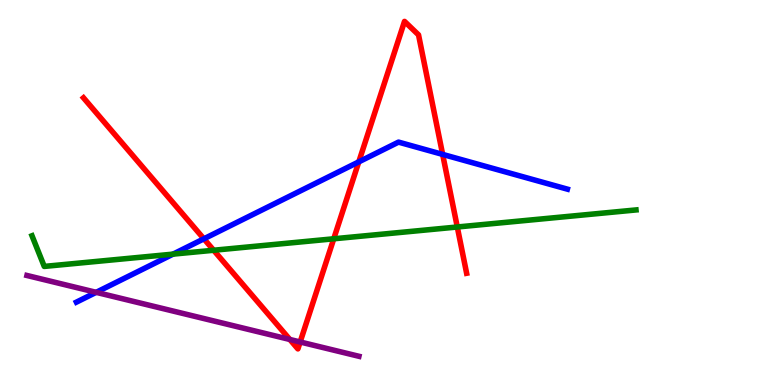[{'lines': ['blue', 'red'], 'intersections': [{'x': 2.63, 'y': 3.8}, {'x': 4.63, 'y': 5.8}, {'x': 5.71, 'y': 5.99}]}, {'lines': ['green', 'red'], 'intersections': [{'x': 2.76, 'y': 3.5}, {'x': 4.31, 'y': 3.8}, {'x': 5.9, 'y': 4.1}]}, {'lines': ['purple', 'red'], 'intersections': [{'x': 3.74, 'y': 1.18}, {'x': 3.87, 'y': 1.12}]}, {'lines': ['blue', 'green'], 'intersections': [{'x': 2.23, 'y': 3.4}]}, {'lines': ['blue', 'purple'], 'intersections': [{'x': 1.24, 'y': 2.41}]}, {'lines': ['green', 'purple'], 'intersections': []}]